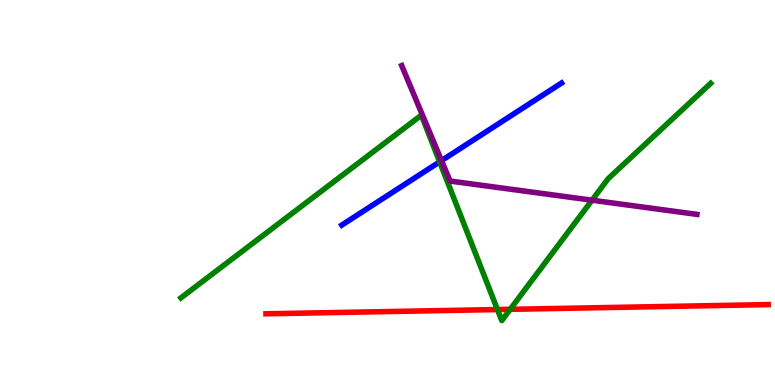[{'lines': ['blue', 'red'], 'intersections': []}, {'lines': ['green', 'red'], 'intersections': [{'x': 6.42, 'y': 1.96}, {'x': 6.58, 'y': 1.97}]}, {'lines': ['purple', 'red'], 'intersections': []}, {'lines': ['blue', 'green'], 'intersections': [{'x': 5.67, 'y': 5.8}]}, {'lines': ['blue', 'purple'], 'intersections': [{'x': 5.7, 'y': 5.83}]}, {'lines': ['green', 'purple'], 'intersections': [{'x': 7.64, 'y': 4.8}]}]